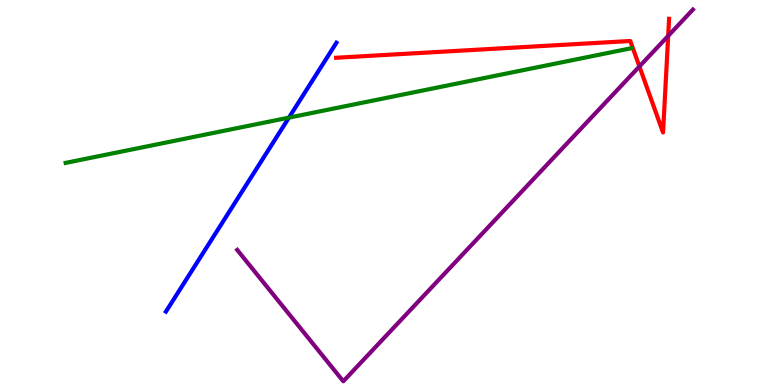[{'lines': ['blue', 'red'], 'intersections': []}, {'lines': ['green', 'red'], 'intersections': []}, {'lines': ['purple', 'red'], 'intersections': [{'x': 8.25, 'y': 8.27}, {'x': 8.62, 'y': 9.07}]}, {'lines': ['blue', 'green'], 'intersections': [{'x': 3.73, 'y': 6.94}]}, {'lines': ['blue', 'purple'], 'intersections': []}, {'lines': ['green', 'purple'], 'intersections': []}]